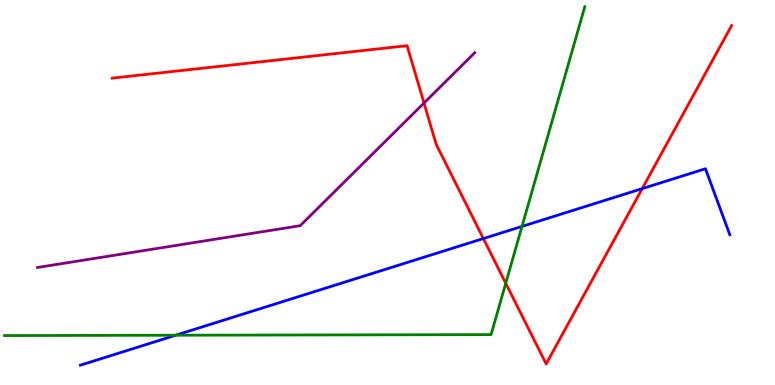[{'lines': ['blue', 'red'], 'intersections': [{'x': 6.24, 'y': 3.8}, {'x': 8.29, 'y': 5.1}]}, {'lines': ['green', 'red'], 'intersections': [{'x': 6.53, 'y': 2.64}]}, {'lines': ['purple', 'red'], 'intersections': [{'x': 5.47, 'y': 7.32}]}, {'lines': ['blue', 'green'], 'intersections': [{'x': 2.27, 'y': 1.29}, {'x': 6.74, 'y': 4.12}]}, {'lines': ['blue', 'purple'], 'intersections': []}, {'lines': ['green', 'purple'], 'intersections': []}]